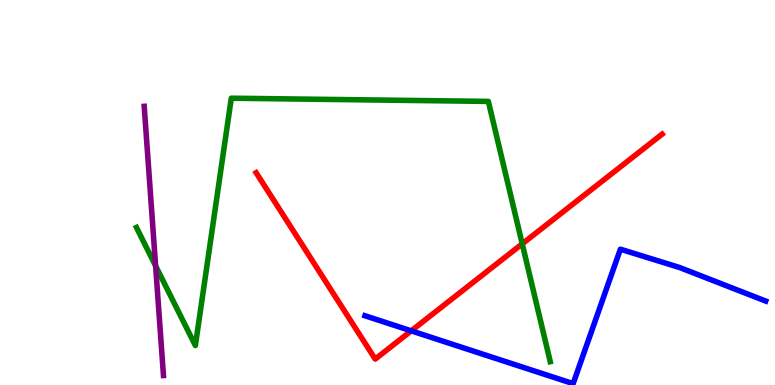[{'lines': ['blue', 'red'], 'intersections': [{'x': 5.31, 'y': 1.41}]}, {'lines': ['green', 'red'], 'intersections': [{'x': 6.74, 'y': 3.67}]}, {'lines': ['purple', 'red'], 'intersections': []}, {'lines': ['blue', 'green'], 'intersections': []}, {'lines': ['blue', 'purple'], 'intersections': []}, {'lines': ['green', 'purple'], 'intersections': [{'x': 2.01, 'y': 3.09}]}]